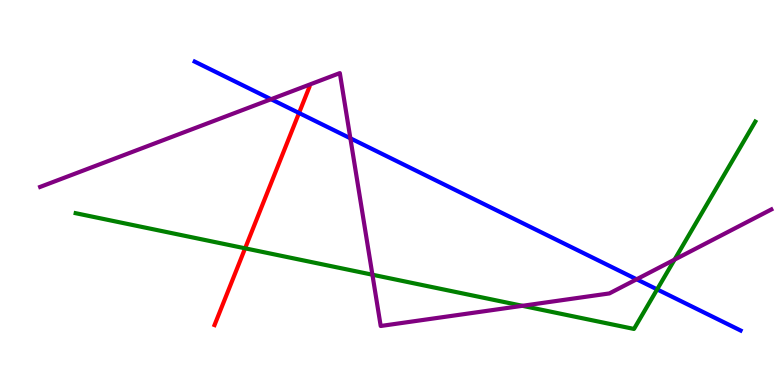[{'lines': ['blue', 'red'], 'intersections': [{'x': 3.86, 'y': 7.07}]}, {'lines': ['green', 'red'], 'intersections': [{'x': 3.16, 'y': 3.55}]}, {'lines': ['purple', 'red'], 'intersections': []}, {'lines': ['blue', 'green'], 'intersections': [{'x': 8.48, 'y': 2.48}]}, {'lines': ['blue', 'purple'], 'intersections': [{'x': 3.5, 'y': 7.42}, {'x': 4.52, 'y': 6.41}, {'x': 8.21, 'y': 2.75}]}, {'lines': ['green', 'purple'], 'intersections': [{'x': 4.81, 'y': 2.86}, {'x': 6.74, 'y': 2.06}, {'x': 8.7, 'y': 3.26}]}]